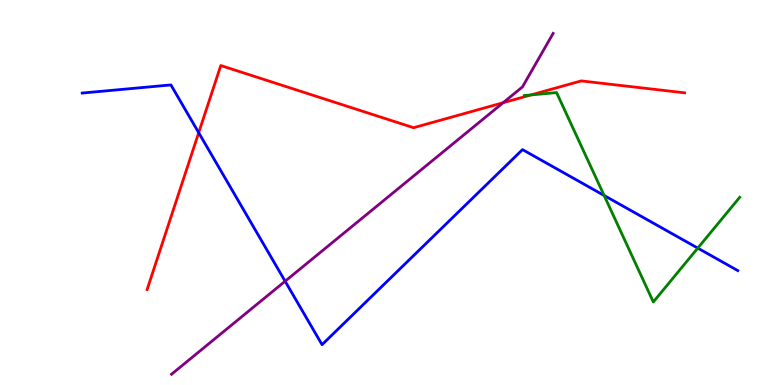[{'lines': ['blue', 'red'], 'intersections': [{'x': 2.56, 'y': 6.55}]}, {'lines': ['green', 'red'], 'intersections': [{'x': 6.85, 'y': 7.53}]}, {'lines': ['purple', 'red'], 'intersections': [{'x': 6.49, 'y': 7.33}]}, {'lines': ['blue', 'green'], 'intersections': [{'x': 7.8, 'y': 4.92}, {'x': 9.0, 'y': 3.56}]}, {'lines': ['blue', 'purple'], 'intersections': [{'x': 3.68, 'y': 2.7}]}, {'lines': ['green', 'purple'], 'intersections': []}]